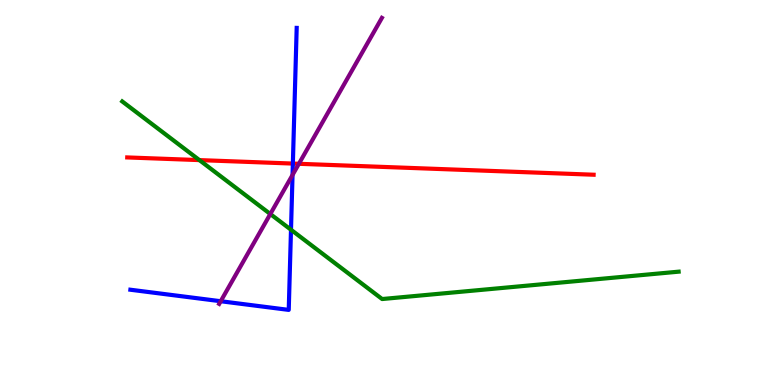[{'lines': ['blue', 'red'], 'intersections': [{'x': 3.78, 'y': 5.75}]}, {'lines': ['green', 'red'], 'intersections': [{'x': 2.57, 'y': 5.84}]}, {'lines': ['purple', 'red'], 'intersections': [{'x': 3.86, 'y': 5.75}]}, {'lines': ['blue', 'green'], 'intersections': [{'x': 3.75, 'y': 4.03}]}, {'lines': ['blue', 'purple'], 'intersections': [{'x': 2.85, 'y': 2.18}, {'x': 3.77, 'y': 5.46}]}, {'lines': ['green', 'purple'], 'intersections': [{'x': 3.49, 'y': 4.44}]}]